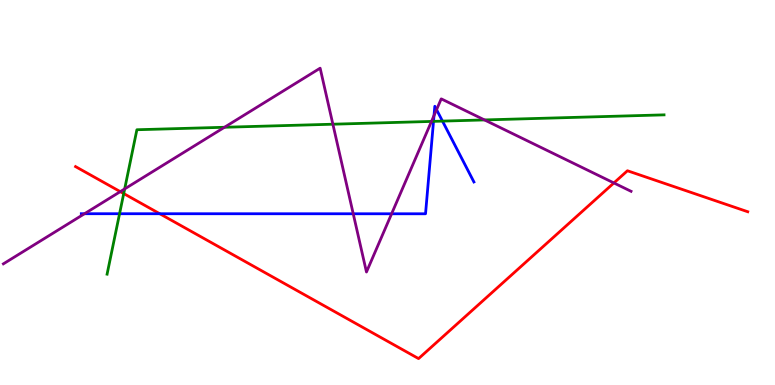[{'lines': ['blue', 'red'], 'intersections': [{'x': 2.06, 'y': 4.45}]}, {'lines': ['green', 'red'], 'intersections': [{'x': 1.6, 'y': 4.97}]}, {'lines': ['purple', 'red'], 'intersections': [{'x': 1.55, 'y': 5.02}, {'x': 7.92, 'y': 5.25}]}, {'lines': ['blue', 'green'], 'intersections': [{'x': 1.54, 'y': 4.45}, {'x': 5.59, 'y': 6.85}, {'x': 5.71, 'y': 6.85}]}, {'lines': ['blue', 'purple'], 'intersections': [{'x': 1.09, 'y': 4.45}, {'x': 4.56, 'y': 4.45}, {'x': 5.05, 'y': 4.45}, {'x': 5.6, 'y': 7.0}, {'x': 5.63, 'y': 7.15}]}, {'lines': ['green', 'purple'], 'intersections': [{'x': 1.61, 'y': 5.09}, {'x': 2.9, 'y': 6.69}, {'x': 4.3, 'y': 6.77}, {'x': 5.57, 'y': 6.85}, {'x': 6.25, 'y': 6.88}]}]